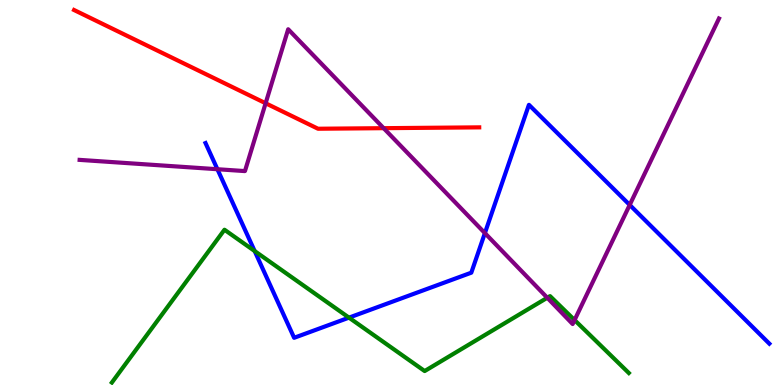[{'lines': ['blue', 'red'], 'intersections': []}, {'lines': ['green', 'red'], 'intersections': []}, {'lines': ['purple', 'red'], 'intersections': [{'x': 3.43, 'y': 7.32}, {'x': 4.95, 'y': 6.67}]}, {'lines': ['blue', 'green'], 'intersections': [{'x': 3.29, 'y': 3.48}, {'x': 4.5, 'y': 1.75}]}, {'lines': ['blue', 'purple'], 'intersections': [{'x': 2.81, 'y': 5.6}, {'x': 6.26, 'y': 3.95}, {'x': 8.13, 'y': 4.68}]}, {'lines': ['green', 'purple'], 'intersections': [{'x': 7.06, 'y': 2.27}, {'x': 7.41, 'y': 1.69}]}]